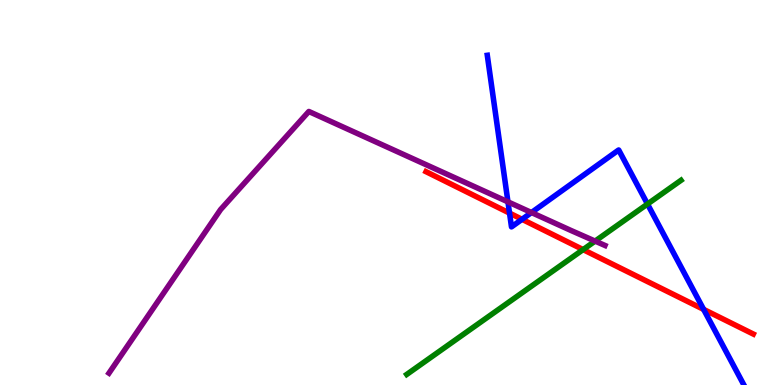[{'lines': ['blue', 'red'], 'intersections': [{'x': 6.57, 'y': 4.46}, {'x': 6.74, 'y': 4.3}, {'x': 9.08, 'y': 1.96}]}, {'lines': ['green', 'red'], 'intersections': [{'x': 7.52, 'y': 3.52}]}, {'lines': ['purple', 'red'], 'intersections': []}, {'lines': ['blue', 'green'], 'intersections': [{'x': 8.35, 'y': 4.7}]}, {'lines': ['blue', 'purple'], 'intersections': [{'x': 6.55, 'y': 4.76}, {'x': 6.86, 'y': 4.48}]}, {'lines': ['green', 'purple'], 'intersections': [{'x': 7.68, 'y': 3.74}]}]